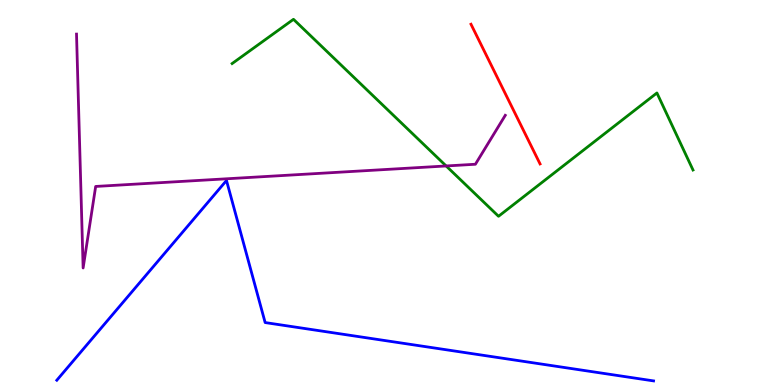[{'lines': ['blue', 'red'], 'intersections': []}, {'lines': ['green', 'red'], 'intersections': []}, {'lines': ['purple', 'red'], 'intersections': []}, {'lines': ['blue', 'green'], 'intersections': []}, {'lines': ['blue', 'purple'], 'intersections': []}, {'lines': ['green', 'purple'], 'intersections': [{'x': 5.76, 'y': 5.69}]}]